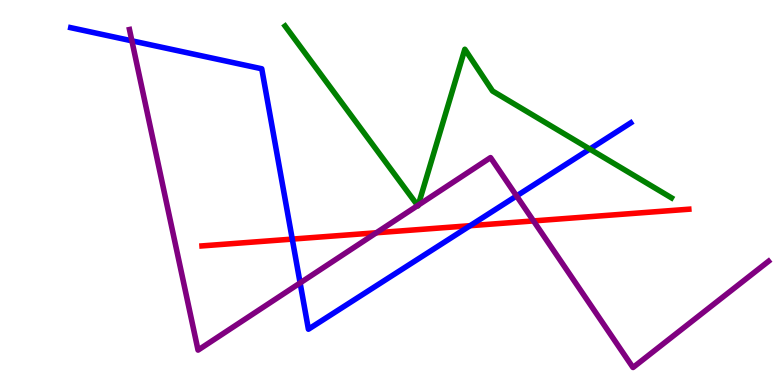[{'lines': ['blue', 'red'], 'intersections': [{'x': 3.77, 'y': 3.79}, {'x': 6.07, 'y': 4.14}]}, {'lines': ['green', 'red'], 'intersections': []}, {'lines': ['purple', 'red'], 'intersections': [{'x': 4.86, 'y': 3.95}, {'x': 6.88, 'y': 4.26}]}, {'lines': ['blue', 'green'], 'intersections': [{'x': 7.61, 'y': 6.13}]}, {'lines': ['blue', 'purple'], 'intersections': [{'x': 1.7, 'y': 8.94}, {'x': 3.87, 'y': 2.65}, {'x': 6.67, 'y': 4.91}]}, {'lines': ['green', 'purple'], 'intersections': [{'x': 5.39, 'y': 4.66}, {'x': 5.4, 'y': 4.67}]}]